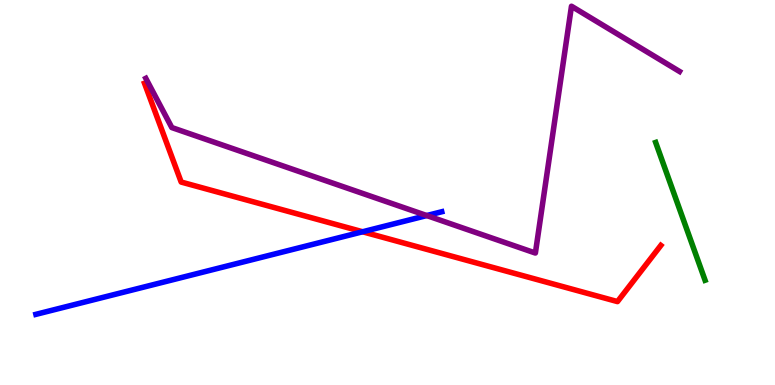[{'lines': ['blue', 'red'], 'intersections': [{'x': 4.68, 'y': 3.98}]}, {'lines': ['green', 'red'], 'intersections': []}, {'lines': ['purple', 'red'], 'intersections': []}, {'lines': ['blue', 'green'], 'intersections': []}, {'lines': ['blue', 'purple'], 'intersections': [{'x': 5.51, 'y': 4.4}]}, {'lines': ['green', 'purple'], 'intersections': []}]